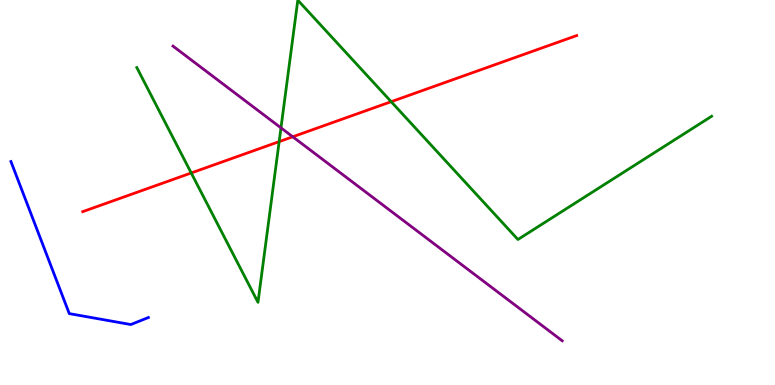[{'lines': ['blue', 'red'], 'intersections': []}, {'lines': ['green', 'red'], 'intersections': [{'x': 2.47, 'y': 5.51}, {'x': 3.6, 'y': 6.32}, {'x': 5.05, 'y': 7.36}]}, {'lines': ['purple', 'red'], 'intersections': [{'x': 3.78, 'y': 6.45}]}, {'lines': ['blue', 'green'], 'intersections': []}, {'lines': ['blue', 'purple'], 'intersections': []}, {'lines': ['green', 'purple'], 'intersections': [{'x': 3.63, 'y': 6.68}]}]